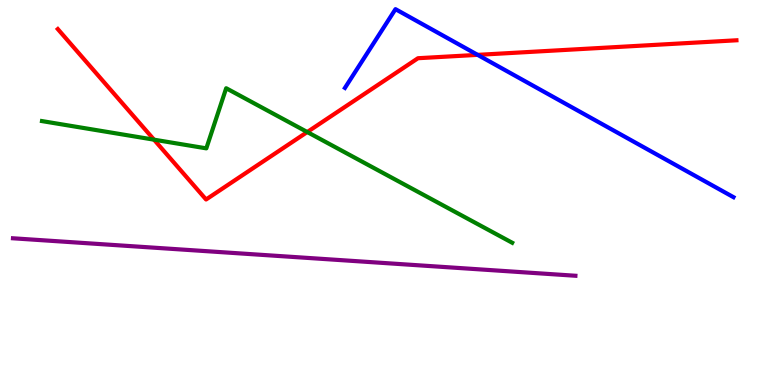[{'lines': ['blue', 'red'], 'intersections': [{'x': 6.16, 'y': 8.57}]}, {'lines': ['green', 'red'], 'intersections': [{'x': 1.99, 'y': 6.37}, {'x': 3.96, 'y': 6.57}]}, {'lines': ['purple', 'red'], 'intersections': []}, {'lines': ['blue', 'green'], 'intersections': []}, {'lines': ['blue', 'purple'], 'intersections': []}, {'lines': ['green', 'purple'], 'intersections': []}]